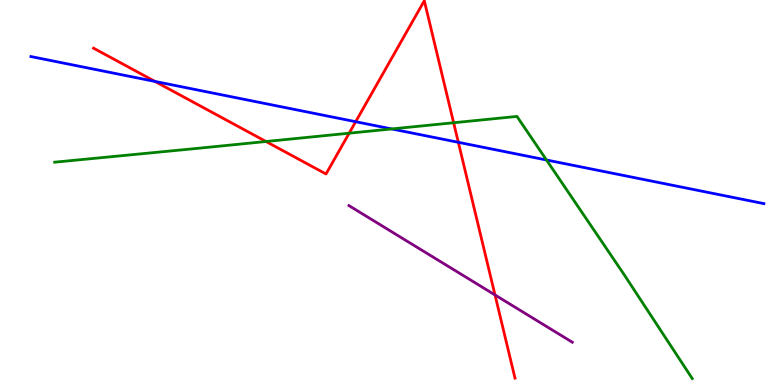[{'lines': ['blue', 'red'], 'intersections': [{'x': 2.0, 'y': 7.88}, {'x': 4.59, 'y': 6.84}, {'x': 5.91, 'y': 6.3}]}, {'lines': ['green', 'red'], 'intersections': [{'x': 3.43, 'y': 6.32}, {'x': 4.51, 'y': 6.54}, {'x': 5.85, 'y': 6.81}]}, {'lines': ['purple', 'red'], 'intersections': [{'x': 6.39, 'y': 2.34}]}, {'lines': ['blue', 'green'], 'intersections': [{'x': 5.05, 'y': 6.65}, {'x': 7.05, 'y': 5.84}]}, {'lines': ['blue', 'purple'], 'intersections': []}, {'lines': ['green', 'purple'], 'intersections': []}]